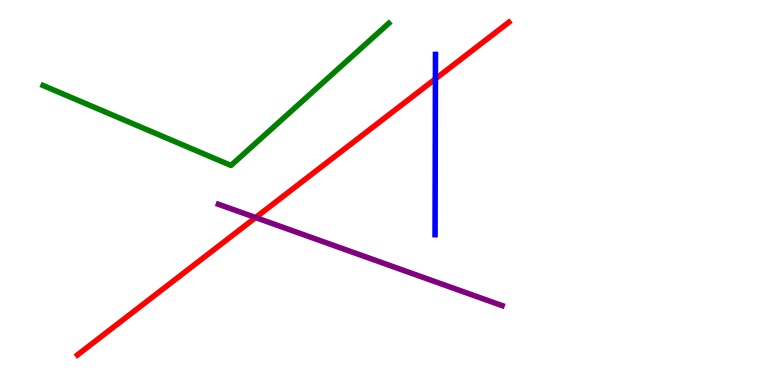[{'lines': ['blue', 'red'], 'intersections': [{'x': 5.62, 'y': 7.95}]}, {'lines': ['green', 'red'], 'intersections': []}, {'lines': ['purple', 'red'], 'intersections': [{'x': 3.3, 'y': 4.35}]}, {'lines': ['blue', 'green'], 'intersections': []}, {'lines': ['blue', 'purple'], 'intersections': []}, {'lines': ['green', 'purple'], 'intersections': []}]